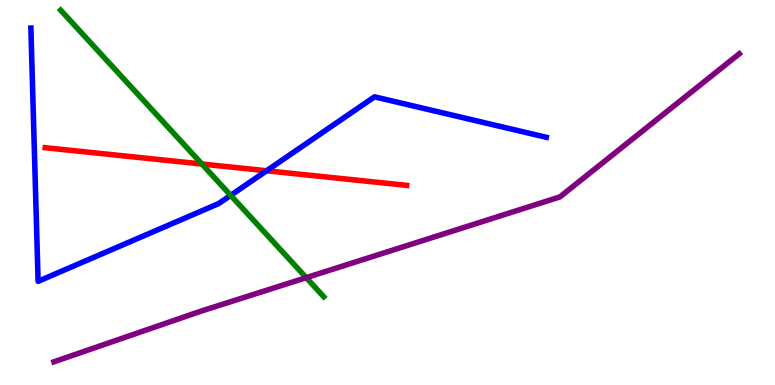[{'lines': ['blue', 'red'], 'intersections': [{'x': 3.44, 'y': 5.56}]}, {'lines': ['green', 'red'], 'intersections': [{'x': 2.61, 'y': 5.74}]}, {'lines': ['purple', 'red'], 'intersections': []}, {'lines': ['blue', 'green'], 'intersections': [{'x': 2.98, 'y': 4.93}]}, {'lines': ['blue', 'purple'], 'intersections': []}, {'lines': ['green', 'purple'], 'intersections': [{'x': 3.95, 'y': 2.79}]}]